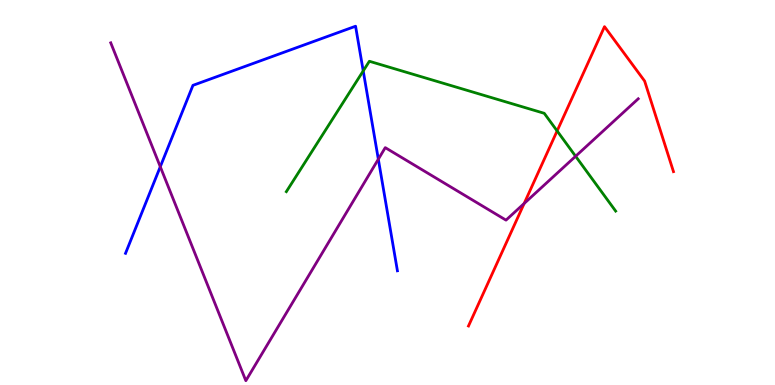[{'lines': ['blue', 'red'], 'intersections': []}, {'lines': ['green', 'red'], 'intersections': [{'x': 7.19, 'y': 6.6}]}, {'lines': ['purple', 'red'], 'intersections': [{'x': 6.76, 'y': 4.71}]}, {'lines': ['blue', 'green'], 'intersections': [{'x': 4.69, 'y': 8.16}]}, {'lines': ['blue', 'purple'], 'intersections': [{'x': 2.07, 'y': 5.67}, {'x': 4.88, 'y': 5.86}]}, {'lines': ['green', 'purple'], 'intersections': [{'x': 7.43, 'y': 5.94}]}]